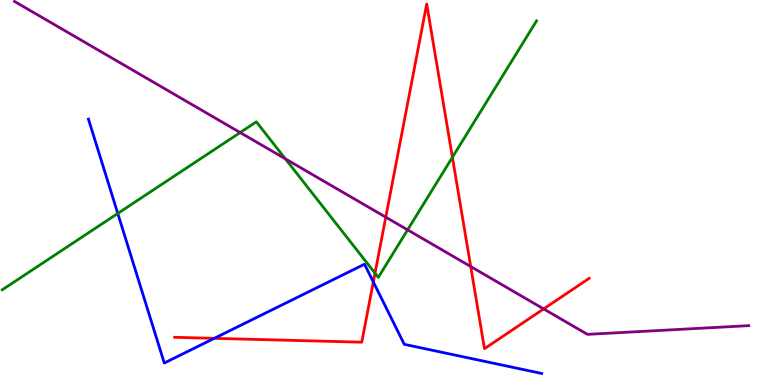[{'lines': ['blue', 'red'], 'intersections': [{'x': 2.76, 'y': 1.21}, {'x': 4.82, 'y': 2.68}]}, {'lines': ['green', 'red'], 'intersections': [{'x': 4.84, 'y': 2.9}, {'x': 5.84, 'y': 5.92}]}, {'lines': ['purple', 'red'], 'intersections': [{'x': 4.98, 'y': 4.36}, {'x': 6.07, 'y': 3.08}, {'x': 7.01, 'y': 1.98}]}, {'lines': ['blue', 'green'], 'intersections': [{'x': 1.52, 'y': 4.46}]}, {'lines': ['blue', 'purple'], 'intersections': []}, {'lines': ['green', 'purple'], 'intersections': [{'x': 3.1, 'y': 6.56}, {'x': 3.68, 'y': 5.87}, {'x': 5.26, 'y': 4.03}]}]